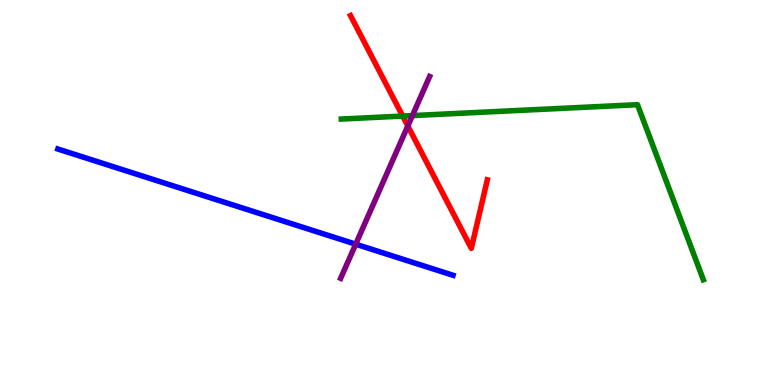[{'lines': ['blue', 'red'], 'intersections': []}, {'lines': ['green', 'red'], 'intersections': [{'x': 5.2, 'y': 6.99}]}, {'lines': ['purple', 'red'], 'intersections': [{'x': 5.26, 'y': 6.73}]}, {'lines': ['blue', 'green'], 'intersections': []}, {'lines': ['blue', 'purple'], 'intersections': [{'x': 4.59, 'y': 3.66}]}, {'lines': ['green', 'purple'], 'intersections': [{'x': 5.32, 'y': 7.0}]}]